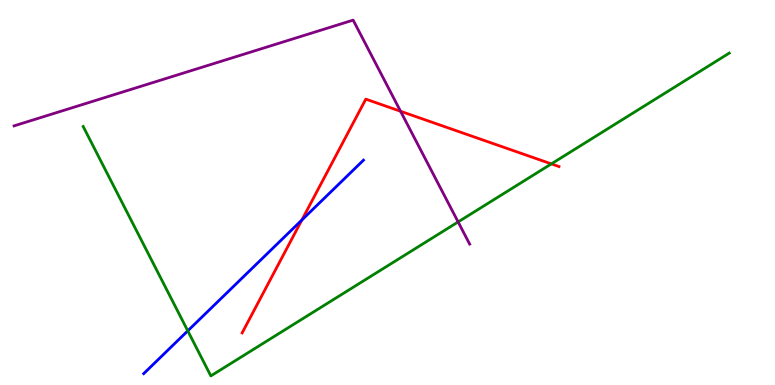[{'lines': ['blue', 'red'], 'intersections': [{'x': 3.89, 'y': 4.29}]}, {'lines': ['green', 'red'], 'intersections': [{'x': 7.11, 'y': 5.74}]}, {'lines': ['purple', 'red'], 'intersections': [{'x': 5.17, 'y': 7.11}]}, {'lines': ['blue', 'green'], 'intersections': [{'x': 2.42, 'y': 1.41}]}, {'lines': ['blue', 'purple'], 'intersections': []}, {'lines': ['green', 'purple'], 'intersections': [{'x': 5.91, 'y': 4.24}]}]